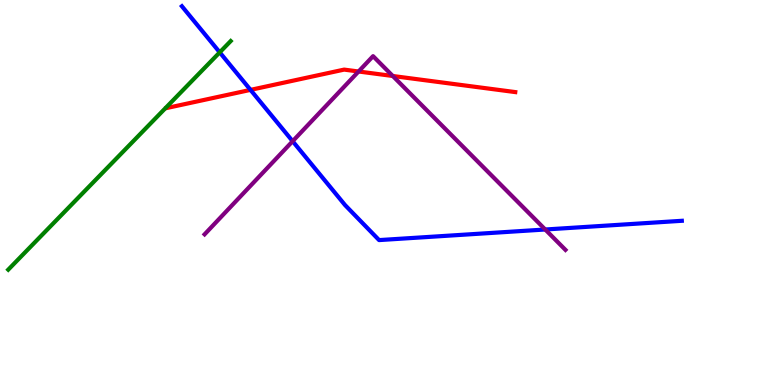[{'lines': ['blue', 'red'], 'intersections': [{'x': 3.23, 'y': 7.67}]}, {'lines': ['green', 'red'], 'intersections': []}, {'lines': ['purple', 'red'], 'intersections': [{'x': 4.63, 'y': 8.14}, {'x': 5.07, 'y': 8.03}]}, {'lines': ['blue', 'green'], 'intersections': [{'x': 2.84, 'y': 8.64}]}, {'lines': ['blue', 'purple'], 'intersections': [{'x': 3.78, 'y': 6.33}, {'x': 7.04, 'y': 4.04}]}, {'lines': ['green', 'purple'], 'intersections': []}]